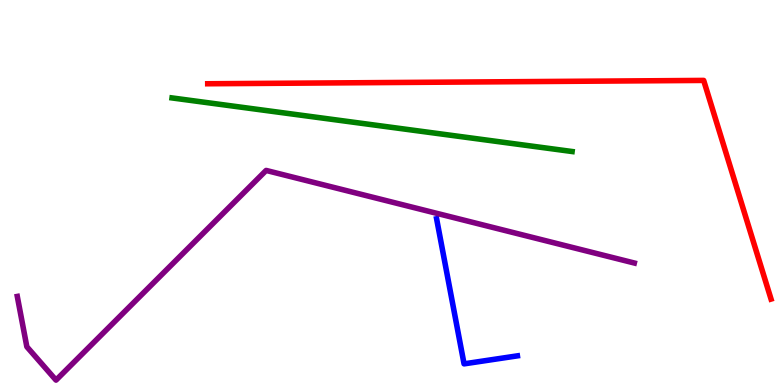[{'lines': ['blue', 'red'], 'intersections': []}, {'lines': ['green', 'red'], 'intersections': []}, {'lines': ['purple', 'red'], 'intersections': []}, {'lines': ['blue', 'green'], 'intersections': []}, {'lines': ['blue', 'purple'], 'intersections': []}, {'lines': ['green', 'purple'], 'intersections': []}]